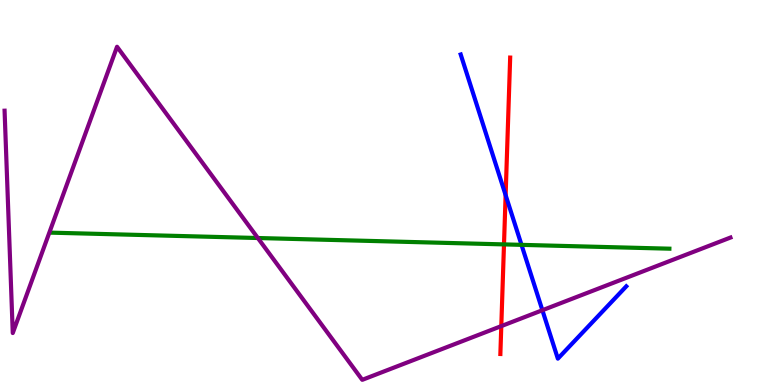[{'lines': ['blue', 'red'], 'intersections': [{'x': 6.52, 'y': 4.93}]}, {'lines': ['green', 'red'], 'intersections': [{'x': 6.5, 'y': 3.65}]}, {'lines': ['purple', 'red'], 'intersections': [{'x': 6.47, 'y': 1.53}]}, {'lines': ['blue', 'green'], 'intersections': [{'x': 6.73, 'y': 3.64}]}, {'lines': ['blue', 'purple'], 'intersections': [{'x': 7.0, 'y': 1.94}]}, {'lines': ['green', 'purple'], 'intersections': [{'x': 3.33, 'y': 3.82}]}]